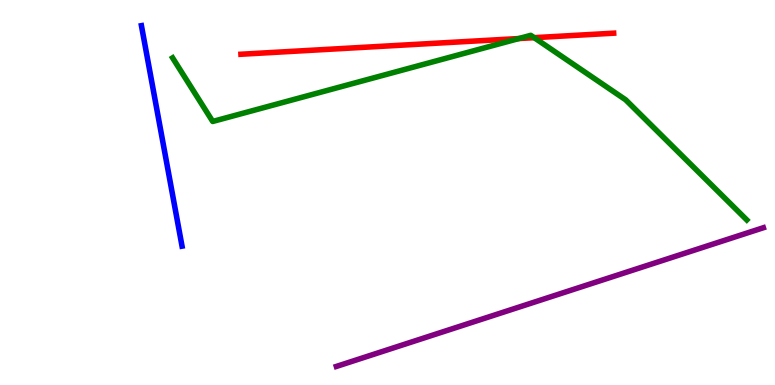[{'lines': ['blue', 'red'], 'intersections': []}, {'lines': ['green', 'red'], 'intersections': [{'x': 6.7, 'y': 9.0}, {'x': 6.89, 'y': 9.02}]}, {'lines': ['purple', 'red'], 'intersections': []}, {'lines': ['blue', 'green'], 'intersections': []}, {'lines': ['blue', 'purple'], 'intersections': []}, {'lines': ['green', 'purple'], 'intersections': []}]